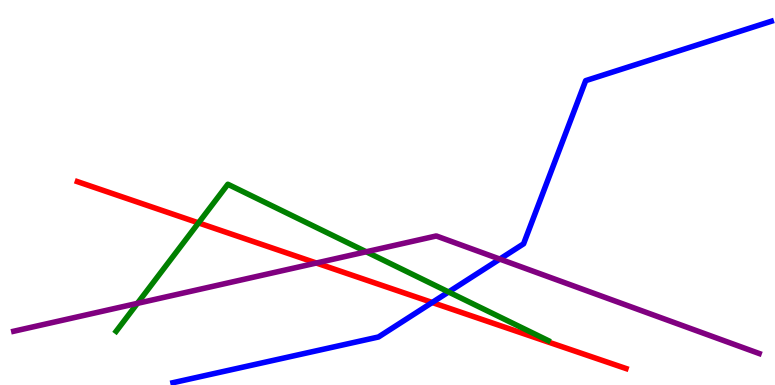[{'lines': ['blue', 'red'], 'intersections': [{'x': 5.58, 'y': 2.14}]}, {'lines': ['green', 'red'], 'intersections': [{'x': 2.56, 'y': 4.21}]}, {'lines': ['purple', 'red'], 'intersections': [{'x': 4.08, 'y': 3.17}]}, {'lines': ['blue', 'green'], 'intersections': [{'x': 5.79, 'y': 2.42}]}, {'lines': ['blue', 'purple'], 'intersections': [{'x': 6.45, 'y': 3.27}]}, {'lines': ['green', 'purple'], 'intersections': [{'x': 1.77, 'y': 2.12}, {'x': 4.73, 'y': 3.46}]}]